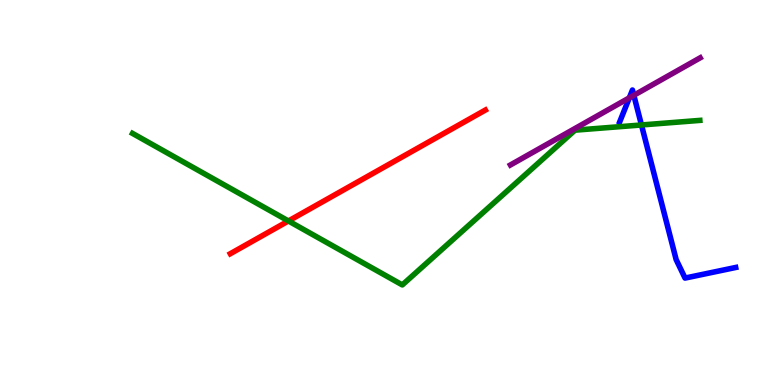[{'lines': ['blue', 'red'], 'intersections': []}, {'lines': ['green', 'red'], 'intersections': [{'x': 3.72, 'y': 4.26}]}, {'lines': ['purple', 'red'], 'intersections': []}, {'lines': ['blue', 'green'], 'intersections': [{'x': 8.28, 'y': 6.75}]}, {'lines': ['blue', 'purple'], 'intersections': [{'x': 8.12, 'y': 7.46}, {'x': 8.18, 'y': 7.52}]}, {'lines': ['green', 'purple'], 'intersections': []}]